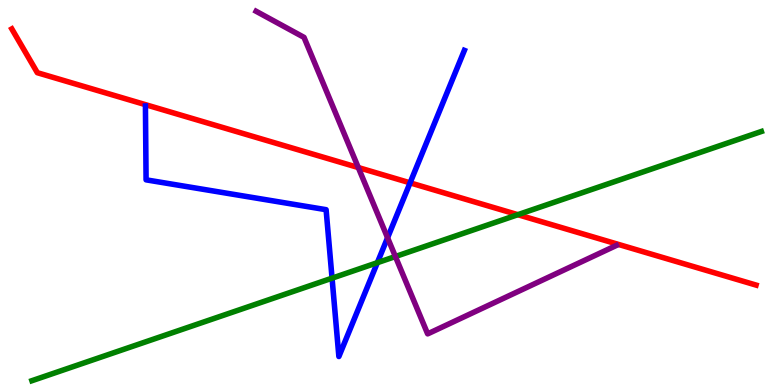[{'lines': ['blue', 'red'], 'intersections': [{'x': 5.29, 'y': 5.25}]}, {'lines': ['green', 'red'], 'intersections': [{'x': 6.68, 'y': 4.42}]}, {'lines': ['purple', 'red'], 'intersections': [{'x': 4.62, 'y': 5.65}]}, {'lines': ['blue', 'green'], 'intersections': [{'x': 4.28, 'y': 2.77}, {'x': 4.87, 'y': 3.18}]}, {'lines': ['blue', 'purple'], 'intersections': [{'x': 5.0, 'y': 3.82}]}, {'lines': ['green', 'purple'], 'intersections': [{'x': 5.1, 'y': 3.34}]}]